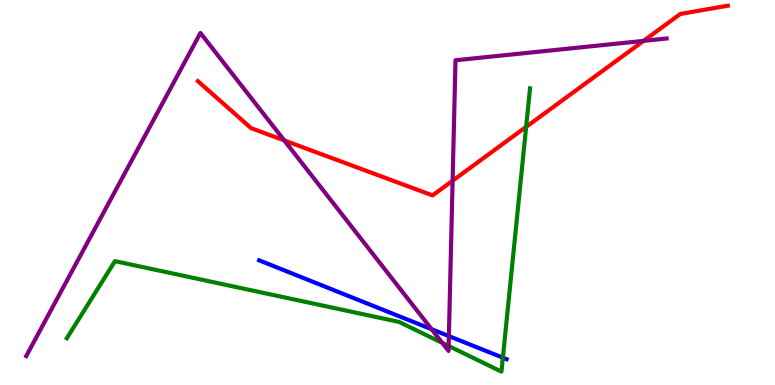[{'lines': ['blue', 'red'], 'intersections': []}, {'lines': ['green', 'red'], 'intersections': [{'x': 6.79, 'y': 6.7}]}, {'lines': ['purple', 'red'], 'intersections': [{'x': 3.67, 'y': 6.35}, {'x': 5.84, 'y': 5.31}, {'x': 8.3, 'y': 8.94}]}, {'lines': ['blue', 'green'], 'intersections': [{'x': 6.49, 'y': 0.71}]}, {'lines': ['blue', 'purple'], 'intersections': [{'x': 5.57, 'y': 1.45}, {'x': 5.79, 'y': 1.27}]}, {'lines': ['green', 'purple'], 'intersections': [{'x': 5.71, 'y': 1.09}, {'x': 5.79, 'y': 1.01}]}]